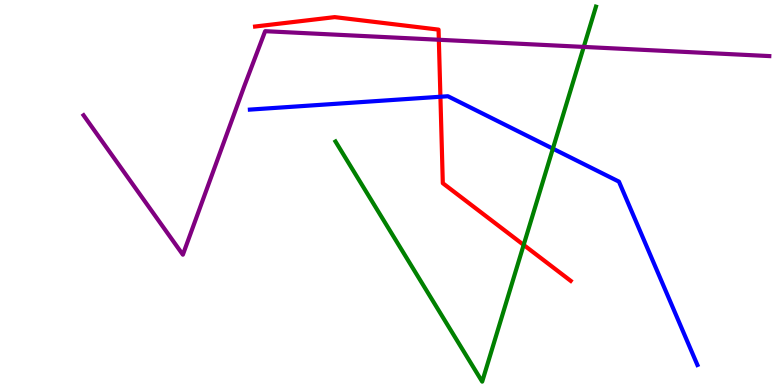[{'lines': ['blue', 'red'], 'intersections': [{'x': 5.68, 'y': 7.49}]}, {'lines': ['green', 'red'], 'intersections': [{'x': 6.76, 'y': 3.64}]}, {'lines': ['purple', 'red'], 'intersections': [{'x': 5.66, 'y': 8.97}]}, {'lines': ['blue', 'green'], 'intersections': [{'x': 7.13, 'y': 6.14}]}, {'lines': ['blue', 'purple'], 'intersections': []}, {'lines': ['green', 'purple'], 'intersections': [{'x': 7.53, 'y': 8.78}]}]